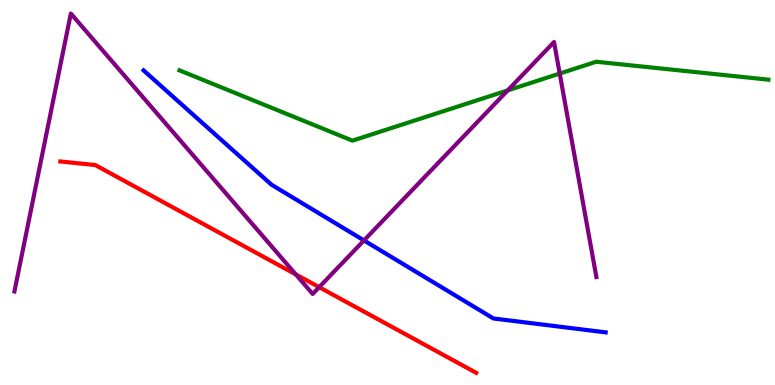[{'lines': ['blue', 'red'], 'intersections': []}, {'lines': ['green', 'red'], 'intersections': []}, {'lines': ['purple', 'red'], 'intersections': [{'x': 3.82, 'y': 2.87}, {'x': 4.12, 'y': 2.54}]}, {'lines': ['blue', 'green'], 'intersections': []}, {'lines': ['blue', 'purple'], 'intersections': [{'x': 4.7, 'y': 3.76}]}, {'lines': ['green', 'purple'], 'intersections': [{'x': 6.55, 'y': 7.65}, {'x': 7.22, 'y': 8.09}]}]